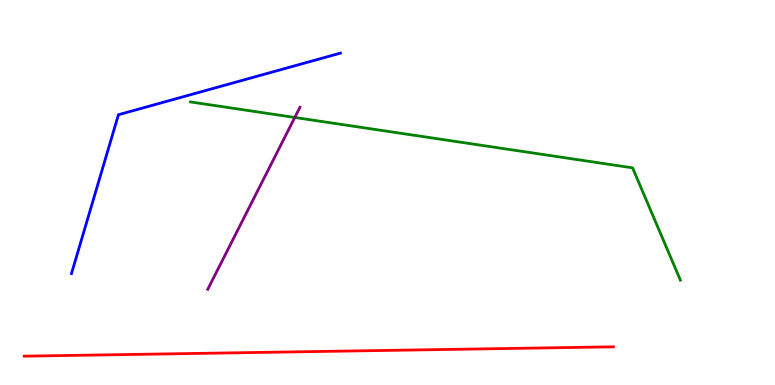[{'lines': ['blue', 'red'], 'intersections': []}, {'lines': ['green', 'red'], 'intersections': []}, {'lines': ['purple', 'red'], 'intersections': []}, {'lines': ['blue', 'green'], 'intersections': []}, {'lines': ['blue', 'purple'], 'intersections': []}, {'lines': ['green', 'purple'], 'intersections': [{'x': 3.8, 'y': 6.95}]}]